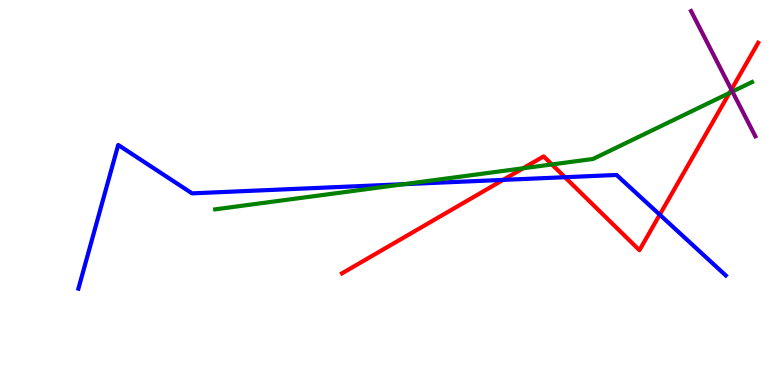[{'lines': ['blue', 'red'], 'intersections': [{'x': 6.49, 'y': 5.33}, {'x': 7.29, 'y': 5.4}, {'x': 8.51, 'y': 4.42}]}, {'lines': ['green', 'red'], 'intersections': [{'x': 6.75, 'y': 5.63}, {'x': 7.12, 'y': 5.73}, {'x': 9.41, 'y': 7.58}]}, {'lines': ['purple', 'red'], 'intersections': [{'x': 9.44, 'y': 7.67}]}, {'lines': ['blue', 'green'], 'intersections': [{'x': 5.21, 'y': 5.22}]}, {'lines': ['blue', 'purple'], 'intersections': []}, {'lines': ['green', 'purple'], 'intersections': [{'x': 9.45, 'y': 7.62}]}]